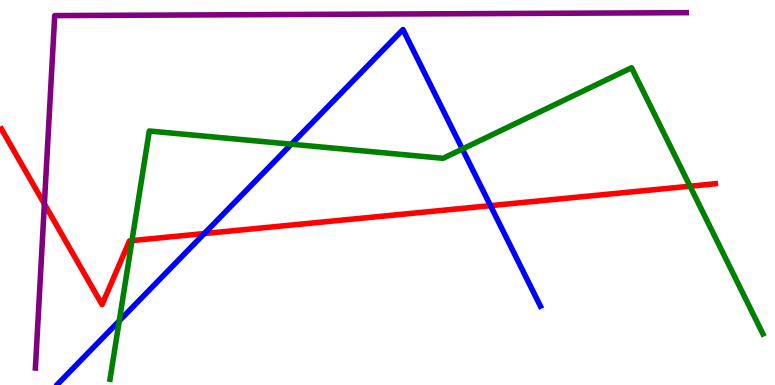[{'lines': ['blue', 'red'], 'intersections': [{'x': 2.64, 'y': 3.93}, {'x': 6.33, 'y': 4.66}]}, {'lines': ['green', 'red'], 'intersections': [{'x': 1.7, 'y': 3.75}, {'x': 8.9, 'y': 5.16}]}, {'lines': ['purple', 'red'], 'intersections': [{'x': 0.573, 'y': 4.7}]}, {'lines': ['blue', 'green'], 'intersections': [{'x': 1.54, 'y': 1.67}, {'x': 3.76, 'y': 6.25}, {'x': 5.97, 'y': 6.13}]}, {'lines': ['blue', 'purple'], 'intersections': []}, {'lines': ['green', 'purple'], 'intersections': []}]